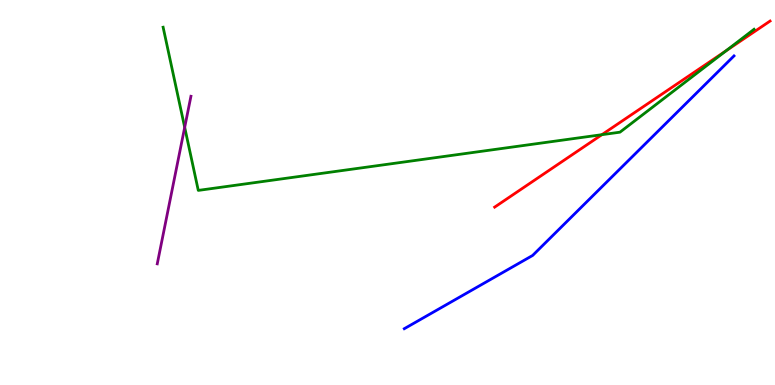[{'lines': ['blue', 'red'], 'intersections': []}, {'lines': ['green', 'red'], 'intersections': [{'x': 7.77, 'y': 6.5}, {'x': 9.37, 'y': 8.68}]}, {'lines': ['purple', 'red'], 'intersections': []}, {'lines': ['blue', 'green'], 'intersections': []}, {'lines': ['blue', 'purple'], 'intersections': []}, {'lines': ['green', 'purple'], 'intersections': [{'x': 2.38, 'y': 6.69}]}]